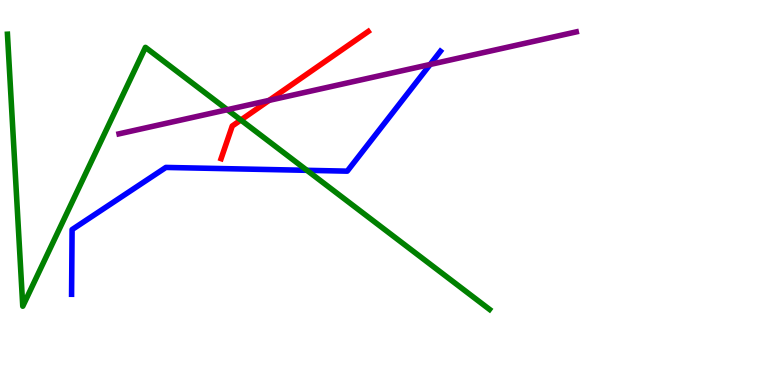[{'lines': ['blue', 'red'], 'intersections': []}, {'lines': ['green', 'red'], 'intersections': [{'x': 3.11, 'y': 6.88}]}, {'lines': ['purple', 'red'], 'intersections': [{'x': 3.47, 'y': 7.39}]}, {'lines': ['blue', 'green'], 'intersections': [{'x': 3.96, 'y': 5.58}]}, {'lines': ['blue', 'purple'], 'intersections': [{'x': 5.55, 'y': 8.33}]}, {'lines': ['green', 'purple'], 'intersections': [{'x': 2.93, 'y': 7.15}]}]